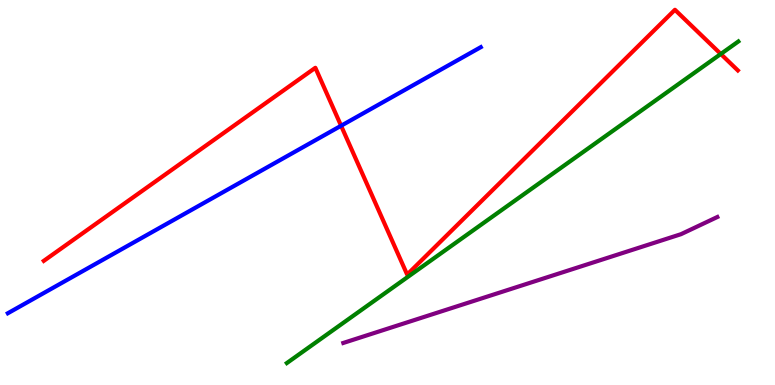[{'lines': ['blue', 'red'], 'intersections': [{'x': 4.4, 'y': 6.73}]}, {'lines': ['green', 'red'], 'intersections': [{'x': 9.3, 'y': 8.6}]}, {'lines': ['purple', 'red'], 'intersections': []}, {'lines': ['blue', 'green'], 'intersections': []}, {'lines': ['blue', 'purple'], 'intersections': []}, {'lines': ['green', 'purple'], 'intersections': []}]